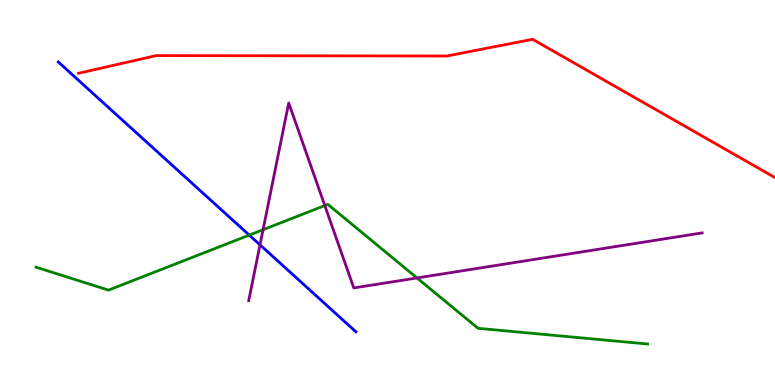[{'lines': ['blue', 'red'], 'intersections': []}, {'lines': ['green', 'red'], 'intersections': []}, {'lines': ['purple', 'red'], 'intersections': []}, {'lines': ['blue', 'green'], 'intersections': [{'x': 3.22, 'y': 3.89}]}, {'lines': ['blue', 'purple'], 'intersections': [{'x': 3.35, 'y': 3.64}]}, {'lines': ['green', 'purple'], 'intersections': [{'x': 3.39, 'y': 4.03}, {'x': 4.19, 'y': 4.66}, {'x': 5.38, 'y': 2.78}]}]